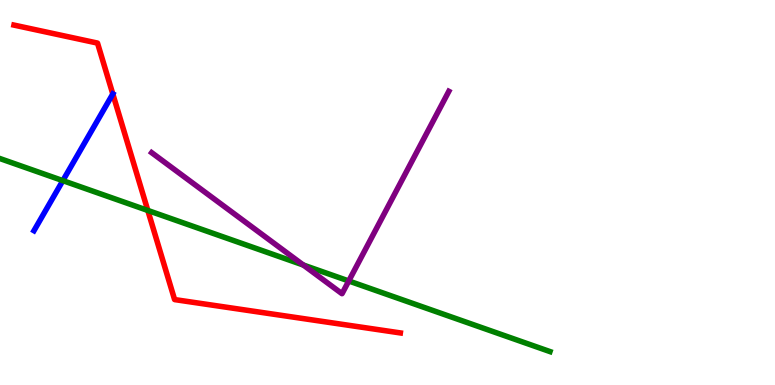[{'lines': ['blue', 'red'], 'intersections': [{'x': 1.46, 'y': 7.56}]}, {'lines': ['green', 'red'], 'intersections': [{'x': 1.91, 'y': 4.53}]}, {'lines': ['purple', 'red'], 'intersections': []}, {'lines': ['blue', 'green'], 'intersections': [{'x': 0.811, 'y': 5.31}]}, {'lines': ['blue', 'purple'], 'intersections': []}, {'lines': ['green', 'purple'], 'intersections': [{'x': 3.91, 'y': 3.12}, {'x': 4.5, 'y': 2.7}]}]